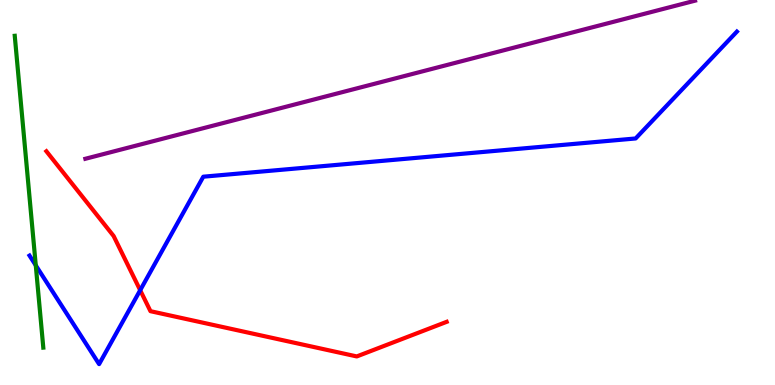[{'lines': ['blue', 'red'], 'intersections': [{'x': 1.81, 'y': 2.46}]}, {'lines': ['green', 'red'], 'intersections': []}, {'lines': ['purple', 'red'], 'intersections': []}, {'lines': ['blue', 'green'], 'intersections': [{'x': 0.462, 'y': 3.11}]}, {'lines': ['blue', 'purple'], 'intersections': []}, {'lines': ['green', 'purple'], 'intersections': []}]